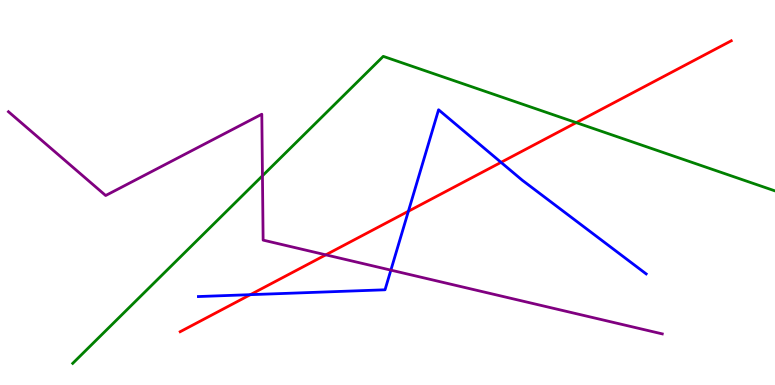[{'lines': ['blue', 'red'], 'intersections': [{'x': 3.23, 'y': 2.35}, {'x': 5.27, 'y': 4.51}, {'x': 6.46, 'y': 5.78}]}, {'lines': ['green', 'red'], 'intersections': [{'x': 7.44, 'y': 6.81}]}, {'lines': ['purple', 'red'], 'intersections': [{'x': 4.2, 'y': 3.38}]}, {'lines': ['blue', 'green'], 'intersections': []}, {'lines': ['blue', 'purple'], 'intersections': [{'x': 5.04, 'y': 2.98}]}, {'lines': ['green', 'purple'], 'intersections': [{'x': 3.39, 'y': 5.43}]}]